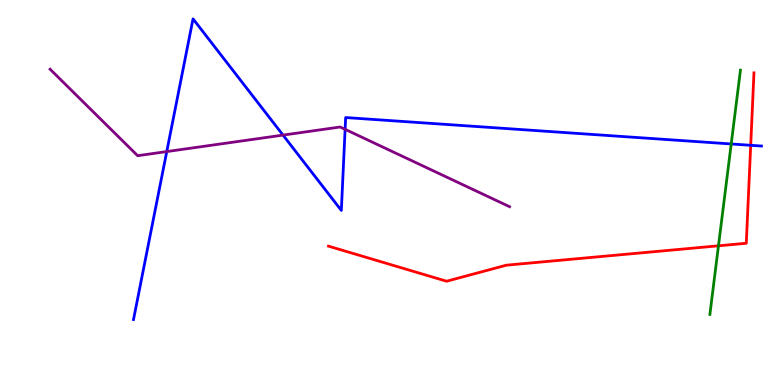[{'lines': ['blue', 'red'], 'intersections': [{'x': 9.69, 'y': 6.23}]}, {'lines': ['green', 'red'], 'intersections': [{'x': 9.27, 'y': 3.62}]}, {'lines': ['purple', 'red'], 'intersections': []}, {'lines': ['blue', 'green'], 'intersections': [{'x': 9.43, 'y': 6.26}]}, {'lines': ['blue', 'purple'], 'intersections': [{'x': 2.15, 'y': 6.06}, {'x': 3.65, 'y': 6.49}, {'x': 4.45, 'y': 6.64}]}, {'lines': ['green', 'purple'], 'intersections': []}]